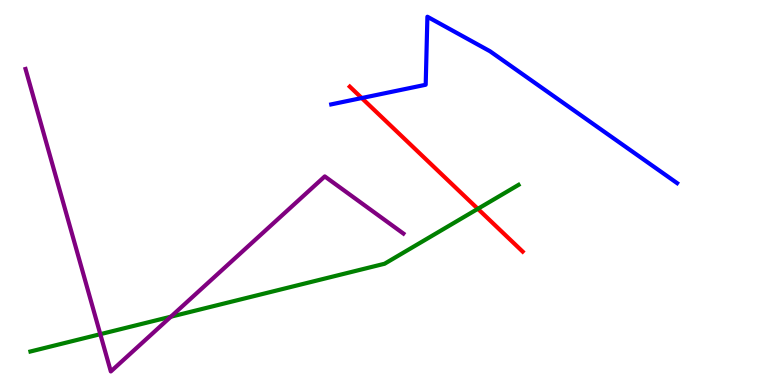[{'lines': ['blue', 'red'], 'intersections': [{'x': 4.67, 'y': 7.45}]}, {'lines': ['green', 'red'], 'intersections': [{'x': 6.17, 'y': 4.58}]}, {'lines': ['purple', 'red'], 'intersections': []}, {'lines': ['blue', 'green'], 'intersections': []}, {'lines': ['blue', 'purple'], 'intersections': []}, {'lines': ['green', 'purple'], 'intersections': [{'x': 1.29, 'y': 1.32}, {'x': 2.2, 'y': 1.77}]}]